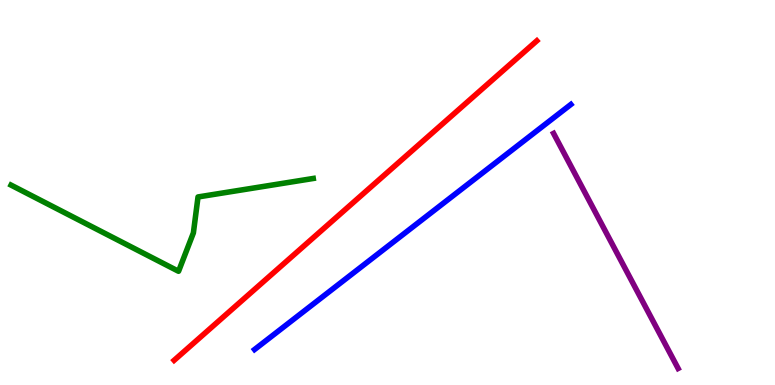[{'lines': ['blue', 'red'], 'intersections': []}, {'lines': ['green', 'red'], 'intersections': []}, {'lines': ['purple', 'red'], 'intersections': []}, {'lines': ['blue', 'green'], 'intersections': []}, {'lines': ['blue', 'purple'], 'intersections': []}, {'lines': ['green', 'purple'], 'intersections': []}]